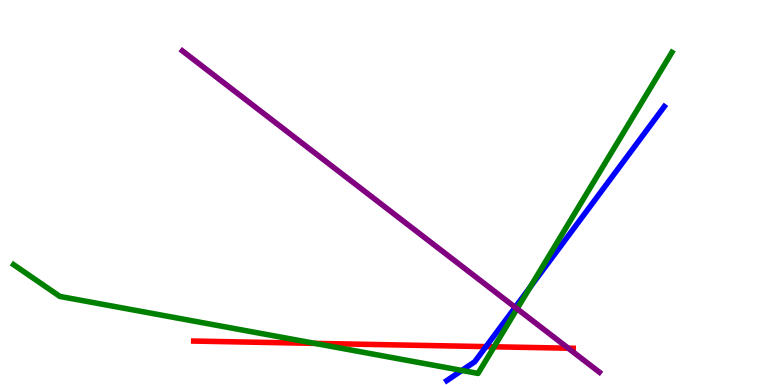[{'lines': ['blue', 'red'], 'intersections': [{'x': 6.27, 'y': 0.997}]}, {'lines': ['green', 'red'], 'intersections': [{'x': 4.06, 'y': 1.08}, {'x': 6.38, 'y': 0.993}]}, {'lines': ['purple', 'red'], 'intersections': [{'x': 7.33, 'y': 0.956}]}, {'lines': ['blue', 'green'], 'intersections': [{'x': 5.96, 'y': 0.378}, {'x': 6.84, 'y': 2.54}]}, {'lines': ['blue', 'purple'], 'intersections': [{'x': 6.65, 'y': 2.02}]}, {'lines': ['green', 'purple'], 'intersections': [{'x': 6.67, 'y': 1.98}]}]